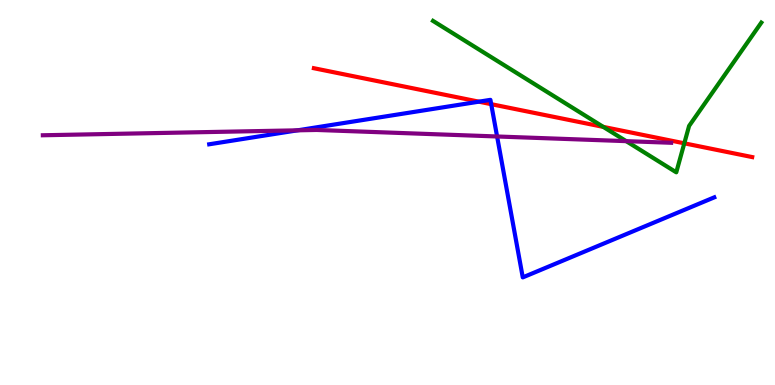[{'lines': ['blue', 'red'], 'intersections': [{'x': 6.18, 'y': 7.36}, {'x': 6.34, 'y': 7.29}]}, {'lines': ['green', 'red'], 'intersections': [{'x': 7.78, 'y': 6.7}, {'x': 8.83, 'y': 6.28}]}, {'lines': ['purple', 'red'], 'intersections': []}, {'lines': ['blue', 'green'], 'intersections': []}, {'lines': ['blue', 'purple'], 'intersections': [{'x': 3.84, 'y': 6.61}, {'x': 6.41, 'y': 6.46}]}, {'lines': ['green', 'purple'], 'intersections': [{'x': 8.08, 'y': 6.33}]}]